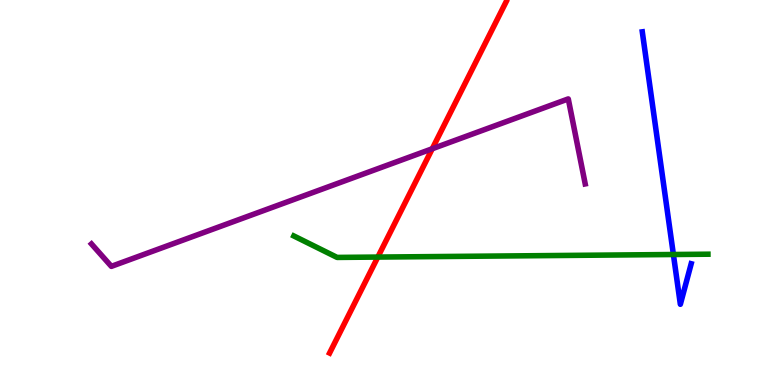[{'lines': ['blue', 'red'], 'intersections': []}, {'lines': ['green', 'red'], 'intersections': [{'x': 4.88, 'y': 3.32}]}, {'lines': ['purple', 'red'], 'intersections': [{'x': 5.58, 'y': 6.14}]}, {'lines': ['blue', 'green'], 'intersections': [{'x': 8.69, 'y': 3.39}]}, {'lines': ['blue', 'purple'], 'intersections': []}, {'lines': ['green', 'purple'], 'intersections': []}]